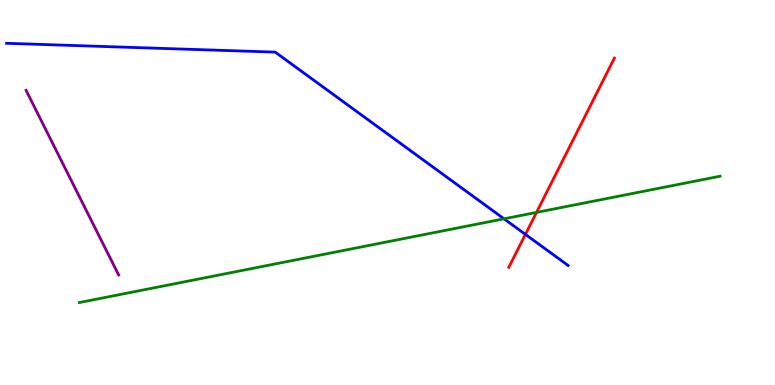[{'lines': ['blue', 'red'], 'intersections': [{'x': 6.78, 'y': 3.91}]}, {'lines': ['green', 'red'], 'intersections': [{'x': 6.92, 'y': 4.48}]}, {'lines': ['purple', 'red'], 'intersections': []}, {'lines': ['blue', 'green'], 'intersections': [{'x': 6.5, 'y': 4.32}]}, {'lines': ['blue', 'purple'], 'intersections': []}, {'lines': ['green', 'purple'], 'intersections': []}]